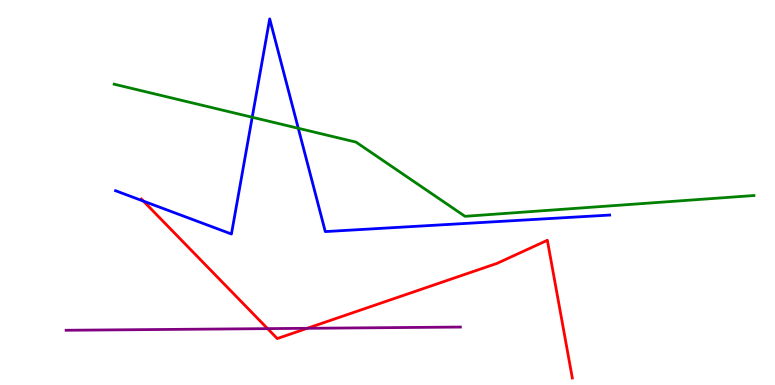[{'lines': ['blue', 'red'], 'intersections': [{'x': 1.85, 'y': 4.78}]}, {'lines': ['green', 'red'], 'intersections': []}, {'lines': ['purple', 'red'], 'intersections': [{'x': 3.45, 'y': 1.46}, {'x': 3.96, 'y': 1.47}]}, {'lines': ['blue', 'green'], 'intersections': [{'x': 3.25, 'y': 6.95}, {'x': 3.85, 'y': 6.67}]}, {'lines': ['blue', 'purple'], 'intersections': []}, {'lines': ['green', 'purple'], 'intersections': []}]